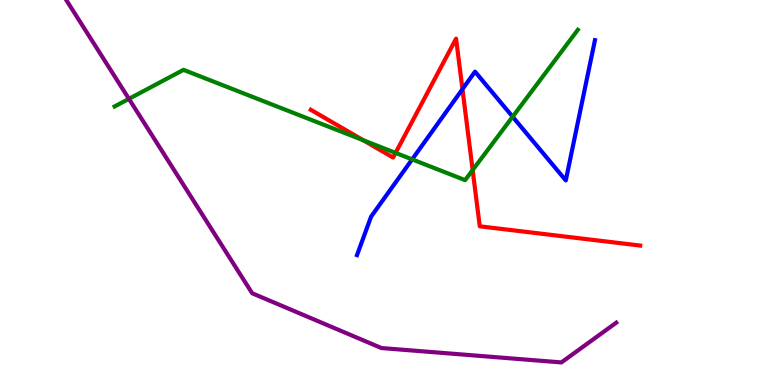[{'lines': ['blue', 'red'], 'intersections': [{'x': 5.97, 'y': 7.68}]}, {'lines': ['green', 'red'], 'intersections': [{'x': 4.69, 'y': 6.36}, {'x': 5.1, 'y': 6.03}, {'x': 6.1, 'y': 5.58}]}, {'lines': ['purple', 'red'], 'intersections': []}, {'lines': ['blue', 'green'], 'intersections': [{'x': 5.32, 'y': 5.86}, {'x': 6.61, 'y': 6.97}]}, {'lines': ['blue', 'purple'], 'intersections': []}, {'lines': ['green', 'purple'], 'intersections': [{'x': 1.66, 'y': 7.43}]}]